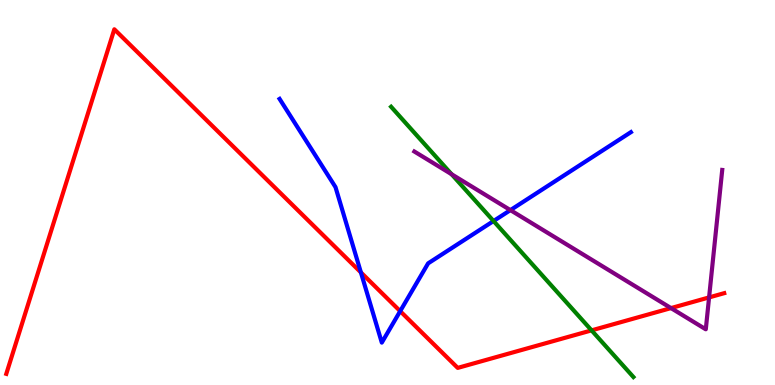[{'lines': ['blue', 'red'], 'intersections': [{'x': 4.66, 'y': 2.92}, {'x': 5.16, 'y': 1.92}]}, {'lines': ['green', 'red'], 'intersections': [{'x': 7.63, 'y': 1.42}]}, {'lines': ['purple', 'red'], 'intersections': [{'x': 8.66, 'y': 2.0}, {'x': 9.15, 'y': 2.27}]}, {'lines': ['blue', 'green'], 'intersections': [{'x': 6.37, 'y': 4.26}]}, {'lines': ['blue', 'purple'], 'intersections': [{'x': 6.59, 'y': 4.54}]}, {'lines': ['green', 'purple'], 'intersections': [{'x': 5.83, 'y': 5.47}]}]